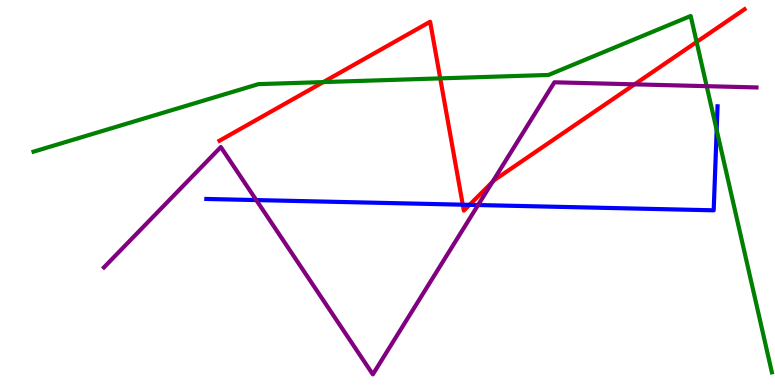[{'lines': ['blue', 'red'], 'intersections': [{'x': 5.97, 'y': 4.68}, {'x': 6.06, 'y': 4.68}]}, {'lines': ['green', 'red'], 'intersections': [{'x': 4.17, 'y': 7.87}, {'x': 5.68, 'y': 7.96}, {'x': 8.99, 'y': 8.91}]}, {'lines': ['purple', 'red'], 'intersections': [{'x': 6.35, 'y': 5.28}, {'x': 8.19, 'y': 7.81}]}, {'lines': ['blue', 'green'], 'intersections': [{'x': 9.25, 'y': 6.62}]}, {'lines': ['blue', 'purple'], 'intersections': [{'x': 3.31, 'y': 4.8}, {'x': 6.17, 'y': 4.67}]}, {'lines': ['green', 'purple'], 'intersections': [{'x': 9.12, 'y': 7.76}]}]